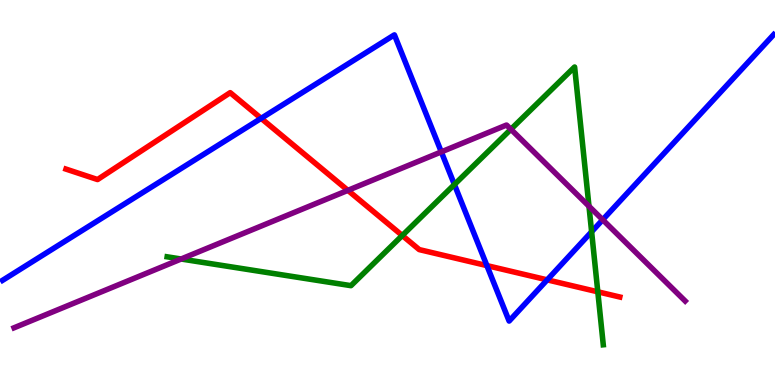[{'lines': ['blue', 'red'], 'intersections': [{'x': 3.37, 'y': 6.93}, {'x': 6.28, 'y': 3.1}, {'x': 7.06, 'y': 2.73}]}, {'lines': ['green', 'red'], 'intersections': [{'x': 5.19, 'y': 3.88}, {'x': 7.71, 'y': 2.42}]}, {'lines': ['purple', 'red'], 'intersections': [{'x': 4.49, 'y': 5.06}]}, {'lines': ['blue', 'green'], 'intersections': [{'x': 5.86, 'y': 5.21}, {'x': 7.63, 'y': 3.98}]}, {'lines': ['blue', 'purple'], 'intersections': [{'x': 5.69, 'y': 6.05}, {'x': 7.78, 'y': 4.29}]}, {'lines': ['green', 'purple'], 'intersections': [{'x': 2.34, 'y': 3.27}, {'x': 6.59, 'y': 6.64}, {'x': 7.6, 'y': 4.64}]}]